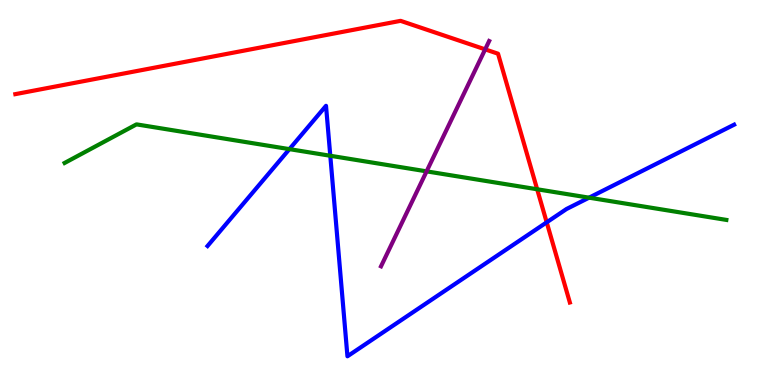[{'lines': ['blue', 'red'], 'intersections': [{'x': 7.05, 'y': 4.23}]}, {'lines': ['green', 'red'], 'intersections': [{'x': 6.93, 'y': 5.08}]}, {'lines': ['purple', 'red'], 'intersections': [{'x': 6.26, 'y': 8.72}]}, {'lines': ['blue', 'green'], 'intersections': [{'x': 3.73, 'y': 6.13}, {'x': 4.26, 'y': 5.95}, {'x': 7.6, 'y': 4.87}]}, {'lines': ['blue', 'purple'], 'intersections': []}, {'lines': ['green', 'purple'], 'intersections': [{'x': 5.5, 'y': 5.55}]}]